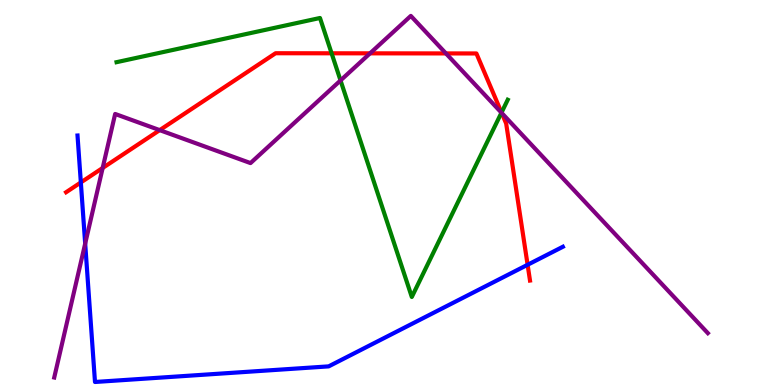[{'lines': ['blue', 'red'], 'intersections': [{'x': 1.04, 'y': 5.26}, {'x': 6.81, 'y': 3.12}]}, {'lines': ['green', 'red'], 'intersections': [{'x': 4.28, 'y': 8.62}, {'x': 6.47, 'y': 7.08}]}, {'lines': ['purple', 'red'], 'intersections': [{'x': 1.32, 'y': 5.64}, {'x': 2.06, 'y': 6.62}, {'x': 4.77, 'y': 8.61}, {'x': 5.75, 'y': 8.61}, {'x': 6.47, 'y': 7.07}]}, {'lines': ['blue', 'green'], 'intersections': []}, {'lines': ['blue', 'purple'], 'intersections': [{'x': 1.1, 'y': 3.67}]}, {'lines': ['green', 'purple'], 'intersections': [{'x': 4.39, 'y': 7.91}, {'x': 6.47, 'y': 7.07}]}]